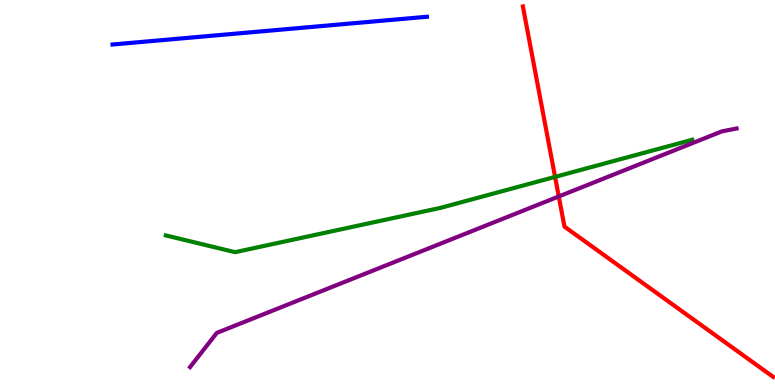[{'lines': ['blue', 'red'], 'intersections': []}, {'lines': ['green', 'red'], 'intersections': [{'x': 7.16, 'y': 5.41}]}, {'lines': ['purple', 'red'], 'intersections': [{'x': 7.21, 'y': 4.9}]}, {'lines': ['blue', 'green'], 'intersections': []}, {'lines': ['blue', 'purple'], 'intersections': []}, {'lines': ['green', 'purple'], 'intersections': []}]